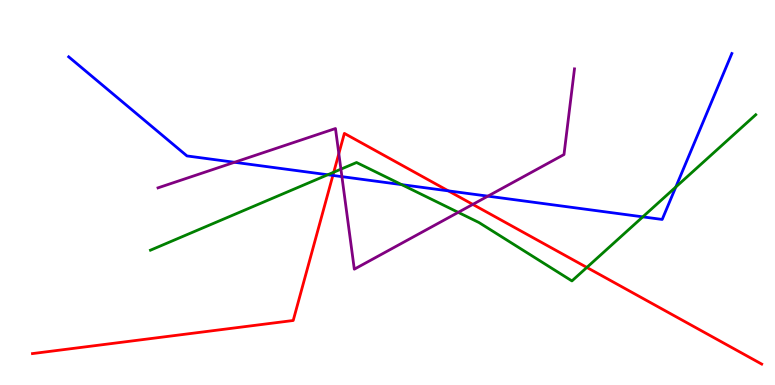[{'lines': ['blue', 'red'], 'intersections': [{'x': 4.3, 'y': 5.44}, {'x': 5.78, 'y': 5.04}]}, {'lines': ['green', 'red'], 'intersections': [{'x': 4.31, 'y': 5.53}, {'x': 7.57, 'y': 3.05}]}, {'lines': ['purple', 'red'], 'intersections': [{'x': 4.37, 'y': 6.01}, {'x': 6.1, 'y': 4.69}]}, {'lines': ['blue', 'green'], 'intersections': [{'x': 4.23, 'y': 5.46}, {'x': 5.18, 'y': 5.2}, {'x': 8.29, 'y': 4.37}, {'x': 8.72, 'y': 5.14}]}, {'lines': ['blue', 'purple'], 'intersections': [{'x': 3.03, 'y': 5.78}, {'x': 4.41, 'y': 5.41}, {'x': 6.3, 'y': 4.91}]}, {'lines': ['green', 'purple'], 'intersections': [{'x': 4.4, 'y': 5.61}, {'x': 5.91, 'y': 4.48}]}]